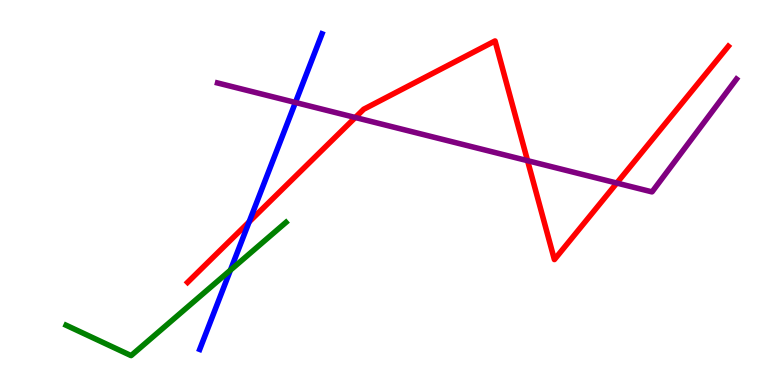[{'lines': ['blue', 'red'], 'intersections': [{'x': 3.21, 'y': 4.24}]}, {'lines': ['green', 'red'], 'intersections': []}, {'lines': ['purple', 'red'], 'intersections': [{'x': 4.58, 'y': 6.95}, {'x': 6.81, 'y': 5.83}, {'x': 7.96, 'y': 5.25}]}, {'lines': ['blue', 'green'], 'intersections': [{'x': 2.97, 'y': 2.98}]}, {'lines': ['blue', 'purple'], 'intersections': [{'x': 3.81, 'y': 7.34}]}, {'lines': ['green', 'purple'], 'intersections': []}]